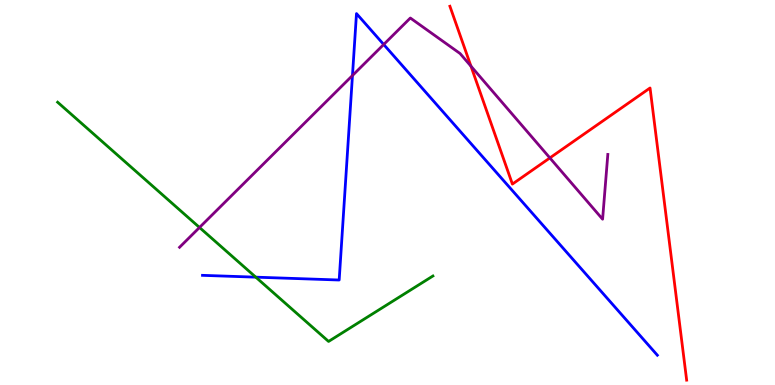[{'lines': ['blue', 'red'], 'intersections': []}, {'lines': ['green', 'red'], 'intersections': []}, {'lines': ['purple', 'red'], 'intersections': [{'x': 6.08, 'y': 8.28}, {'x': 7.1, 'y': 5.9}]}, {'lines': ['blue', 'green'], 'intersections': [{'x': 3.3, 'y': 2.8}]}, {'lines': ['blue', 'purple'], 'intersections': [{'x': 4.55, 'y': 8.04}, {'x': 4.95, 'y': 8.84}]}, {'lines': ['green', 'purple'], 'intersections': [{'x': 2.57, 'y': 4.09}]}]